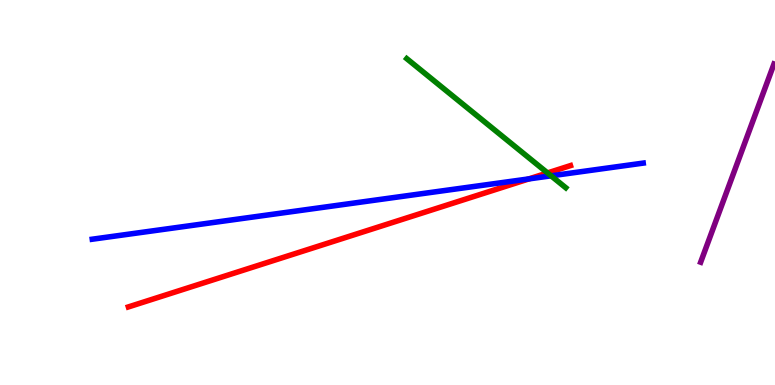[{'lines': ['blue', 'red'], 'intersections': [{'x': 6.82, 'y': 5.35}]}, {'lines': ['green', 'red'], 'intersections': [{'x': 7.06, 'y': 5.51}]}, {'lines': ['purple', 'red'], 'intersections': []}, {'lines': ['blue', 'green'], 'intersections': [{'x': 7.11, 'y': 5.43}]}, {'lines': ['blue', 'purple'], 'intersections': []}, {'lines': ['green', 'purple'], 'intersections': []}]